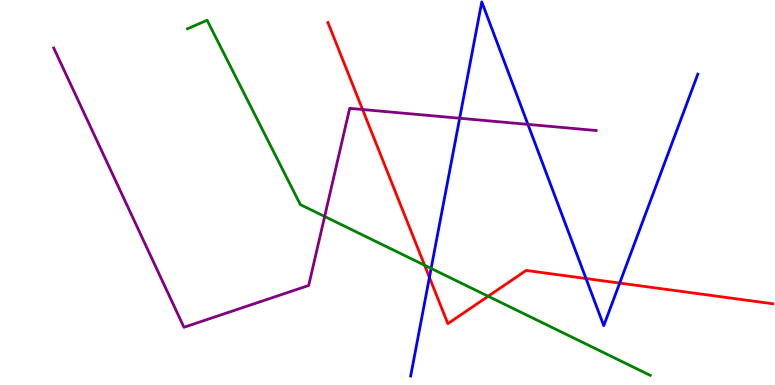[{'lines': ['blue', 'red'], 'intersections': [{'x': 5.54, 'y': 2.8}, {'x': 7.56, 'y': 2.77}, {'x': 8.0, 'y': 2.65}]}, {'lines': ['green', 'red'], 'intersections': [{'x': 5.48, 'y': 3.11}, {'x': 6.3, 'y': 2.3}]}, {'lines': ['purple', 'red'], 'intersections': [{'x': 4.68, 'y': 7.16}]}, {'lines': ['blue', 'green'], 'intersections': [{'x': 5.56, 'y': 3.03}]}, {'lines': ['blue', 'purple'], 'intersections': [{'x': 5.93, 'y': 6.93}, {'x': 6.81, 'y': 6.77}]}, {'lines': ['green', 'purple'], 'intersections': [{'x': 4.19, 'y': 4.38}]}]